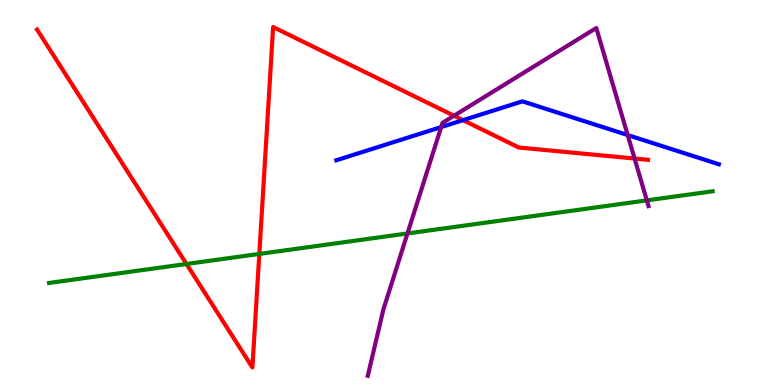[{'lines': ['blue', 'red'], 'intersections': [{'x': 5.97, 'y': 6.88}]}, {'lines': ['green', 'red'], 'intersections': [{'x': 2.41, 'y': 3.14}, {'x': 3.35, 'y': 3.4}]}, {'lines': ['purple', 'red'], 'intersections': [{'x': 5.86, 'y': 6.99}, {'x': 8.19, 'y': 5.88}]}, {'lines': ['blue', 'green'], 'intersections': []}, {'lines': ['blue', 'purple'], 'intersections': [{'x': 5.69, 'y': 6.7}, {'x': 8.1, 'y': 6.49}]}, {'lines': ['green', 'purple'], 'intersections': [{'x': 5.26, 'y': 3.94}, {'x': 8.35, 'y': 4.8}]}]